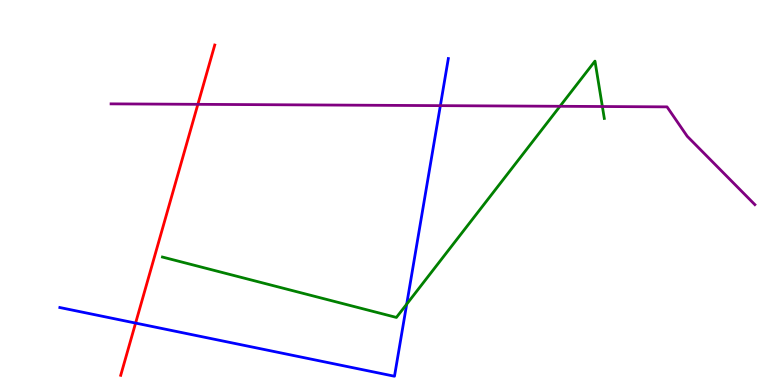[{'lines': ['blue', 'red'], 'intersections': [{'x': 1.75, 'y': 1.61}]}, {'lines': ['green', 'red'], 'intersections': []}, {'lines': ['purple', 'red'], 'intersections': [{'x': 2.55, 'y': 7.29}]}, {'lines': ['blue', 'green'], 'intersections': [{'x': 5.25, 'y': 2.1}]}, {'lines': ['blue', 'purple'], 'intersections': [{'x': 5.68, 'y': 7.26}]}, {'lines': ['green', 'purple'], 'intersections': [{'x': 7.23, 'y': 7.24}, {'x': 7.77, 'y': 7.23}]}]